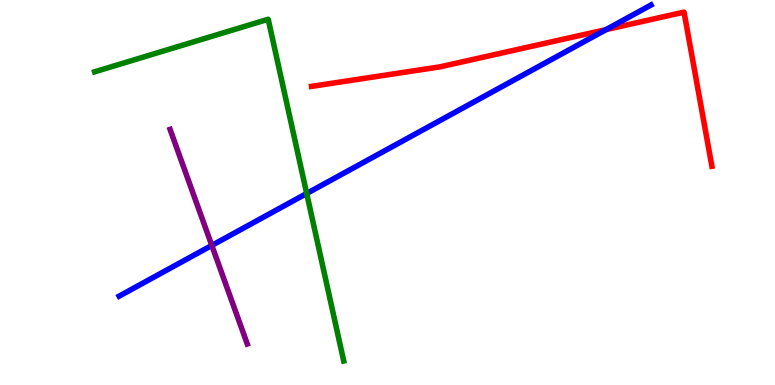[{'lines': ['blue', 'red'], 'intersections': [{'x': 7.82, 'y': 9.23}]}, {'lines': ['green', 'red'], 'intersections': []}, {'lines': ['purple', 'red'], 'intersections': []}, {'lines': ['blue', 'green'], 'intersections': [{'x': 3.96, 'y': 4.97}]}, {'lines': ['blue', 'purple'], 'intersections': [{'x': 2.73, 'y': 3.63}]}, {'lines': ['green', 'purple'], 'intersections': []}]